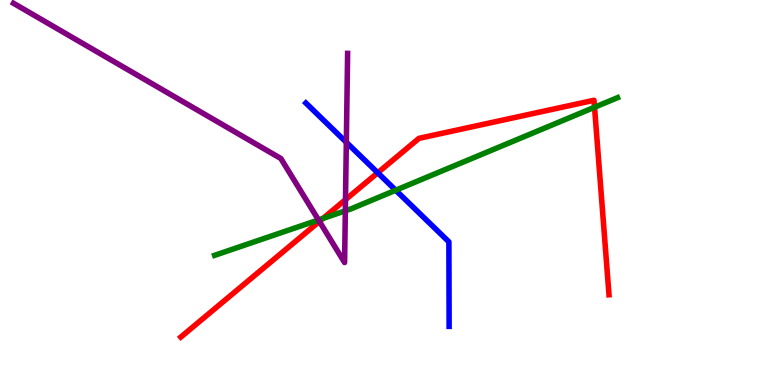[{'lines': ['blue', 'red'], 'intersections': [{'x': 4.87, 'y': 5.51}]}, {'lines': ['green', 'red'], 'intersections': [{'x': 4.17, 'y': 4.33}, {'x': 7.67, 'y': 7.21}]}, {'lines': ['purple', 'red'], 'intersections': [{'x': 4.12, 'y': 4.25}, {'x': 4.46, 'y': 4.81}]}, {'lines': ['blue', 'green'], 'intersections': [{'x': 5.11, 'y': 5.06}]}, {'lines': ['blue', 'purple'], 'intersections': [{'x': 4.47, 'y': 6.3}]}, {'lines': ['green', 'purple'], 'intersections': [{'x': 4.11, 'y': 4.29}, {'x': 4.46, 'y': 4.52}]}]